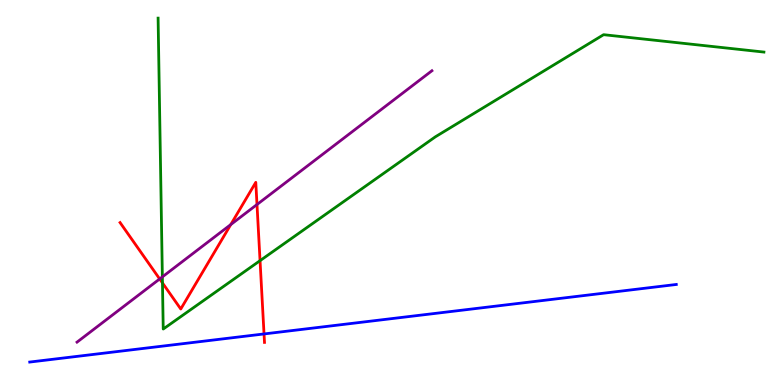[{'lines': ['blue', 'red'], 'intersections': [{'x': 3.41, 'y': 1.33}]}, {'lines': ['green', 'red'], 'intersections': [{'x': 2.1, 'y': 2.65}, {'x': 3.36, 'y': 3.23}]}, {'lines': ['purple', 'red'], 'intersections': [{'x': 2.06, 'y': 2.75}, {'x': 2.98, 'y': 4.17}, {'x': 3.32, 'y': 4.69}]}, {'lines': ['blue', 'green'], 'intersections': []}, {'lines': ['blue', 'purple'], 'intersections': []}, {'lines': ['green', 'purple'], 'intersections': [{'x': 2.1, 'y': 2.81}]}]